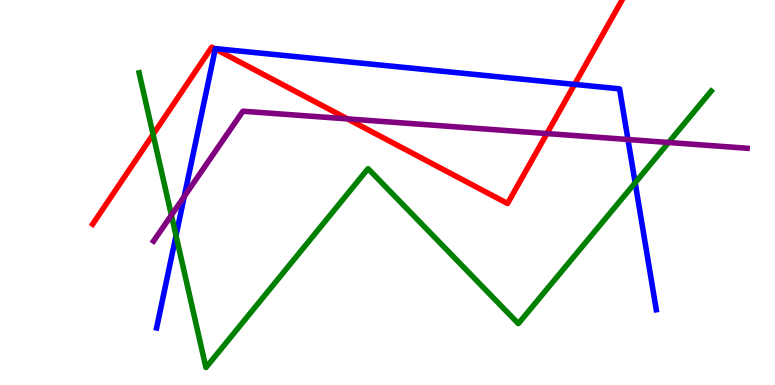[{'lines': ['blue', 'red'], 'intersections': [{'x': 2.78, 'y': 8.73}, {'x': 7.41, 'y': 7.81}]}, {'lines': ['green', 'red'], 'intersections': [{'x': 1.98, 'y': 6.51}]}, {'lines': ['purple', 'red'], 'intersections': [{'x': 4.48, 'y': 6.91}, {'x': 7.06, 'y': 6.53}]}, {'lines': ['blue', 'green'], 'intersections': [{'x': 2.27, 'y': 3.88}, {'x': 8.2, 'y': 5.25}]}, {'lines': ['blue', 'purple'], 'intersections': [{'x': 2.38, 'y': 4.9}, {'x': 8.1, 'y': 6.38}]}, {'lines': ['green', 'purple'], 'intersections': [{'x': 2.21, 'y': 4.41}, {'x': 8.63, 'y': 6.3}]}]